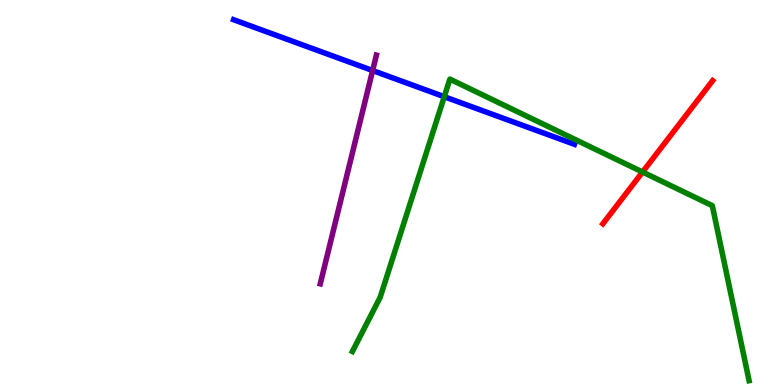[{'lines': ['blue', 'red'], 'intersections': []}, {'lines': ['green', 'red'], 'intersections': [{'x': 8.29, 'y': 5.53}]}, {'lines': ['purple', 'red'], 'intersections': []}, {'lines': ['blue', 'green'], 'intersections': [{'x': 5.73, 'y': 7.49}]}, {'lines': ['blue', 'purple'], 'intersections': [{'x': 4.81, 'y': 8.17}]}, {'lines': ['green', 'purple'], 'intersections': []}]